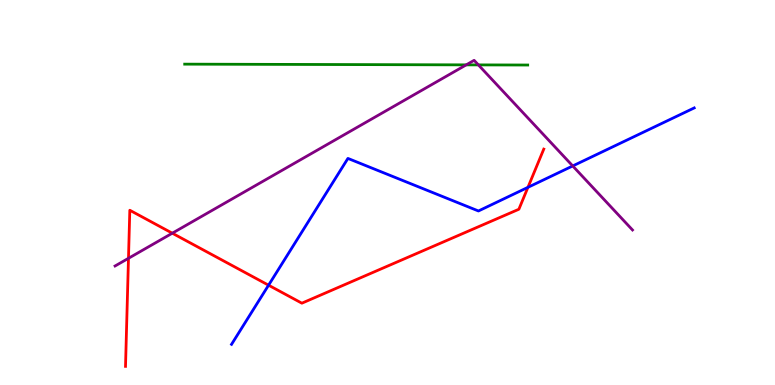[{'lines': ['blue', 'red'], 'intersections': [{'x': 3.47, 'y': 2.59}, {'x': 6.81, 'y': 5.13}]}, {'lines': ['green', 'red'], 'intersections': []}, {'lines': ['purple', 'red'], 'intersections': [{'x': 1.66, 'y': 3.29}, {'x': 2.22, 'y': 3.94}]}, {'lines': ['blue', 'green'], 'intersections': []}, {'lines': ['blue', 'purple'], 'intersections': [{'x': 7.39, 'y': 5.69}]}, {'lines': ['green', 'purple'], 'intersections': [{'x': 6.02, 'y': 8.32}, {'x': 6.17, 'y': 8.31}]}]